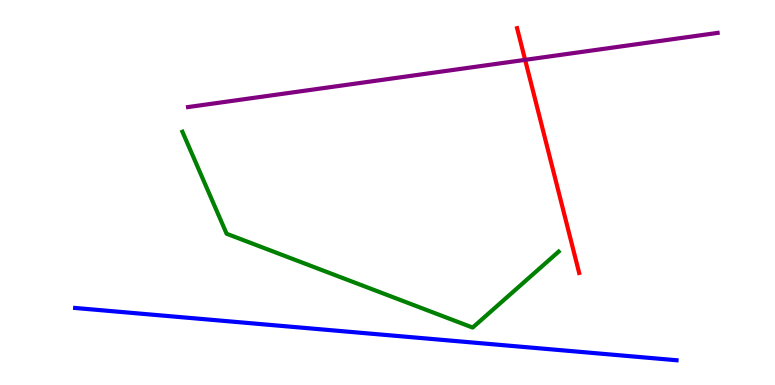[{'lines': ['blue', 'red'], 'intersections': []}, {'lines': ['green', 'red'], 'intersections': []}, {'lines': ['purple', 'red'], 'intersections': [{'x': 6.78, 'y': 8.45}]}, {'lines': ['blue', 'green'], 'intersections': []}, {'lines': ['blue', 'purple'], 'intersections': []}, {'lines': ['green', 'purple'], 'intersections': []}]